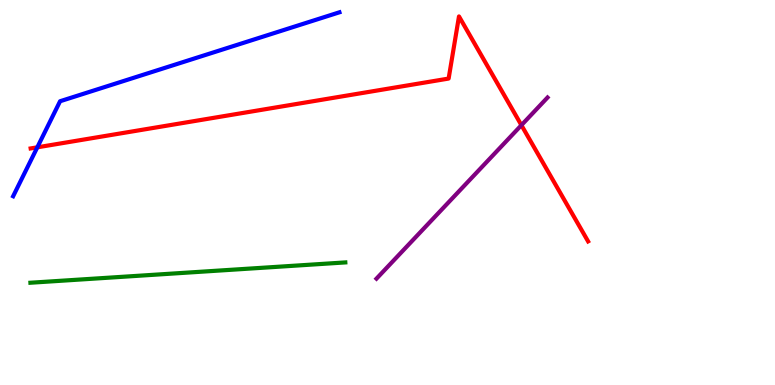[{'lines': ['blue', 'red'], 'intersections': [{'x': 0.481, 'y': 6.17}]}, {'lines': ['green', 'red'], 'intersections': []}, {'lines': ['purple', 'red'], 'intersections': [{'x': 6.73, 'y': 6.75}]}, {'lines': ['blue', 'green'], 'intersections': []}, {'lines': ['blue', 'purple'], 'intersections': []}, {'lines': ['green', 'purple'], 'intersections': []}]